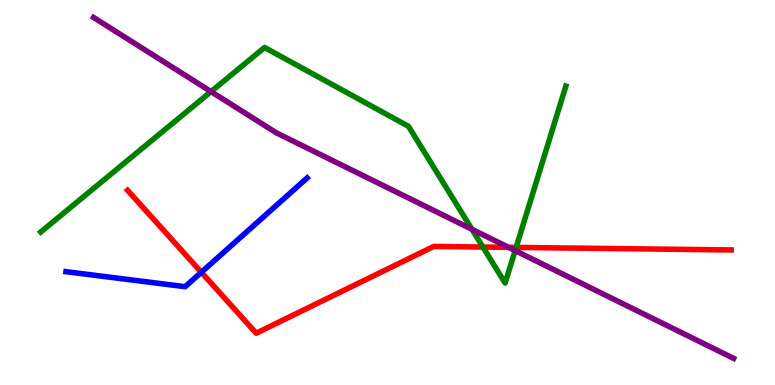[{'lines': ['blue', 'red'], 'intersections': [{'x': 2.6, 'y': 2.93}]}, {'lines': ['green', 'red'], 'intersections': [{'x': 6.23, 'y': 3.58}, {'x': 6.66, 'y': 3.57}]}, {'lines': ['purple', 'red'], 'intersections': [{'x': 6.56, 'y': 3.58}]}, {'lines': ['blue', 'green'], 'intersections': []}, {'lines': ['blue', 'purple'], 'intersections': []}, {'lines': ['green', 'purple'], 'intersections': [{'x': 2.72, 'y': 7.62}, {'x': 6.09, 'y': 4.04}, {'x': 6.65, 'y': 3.49}]}]